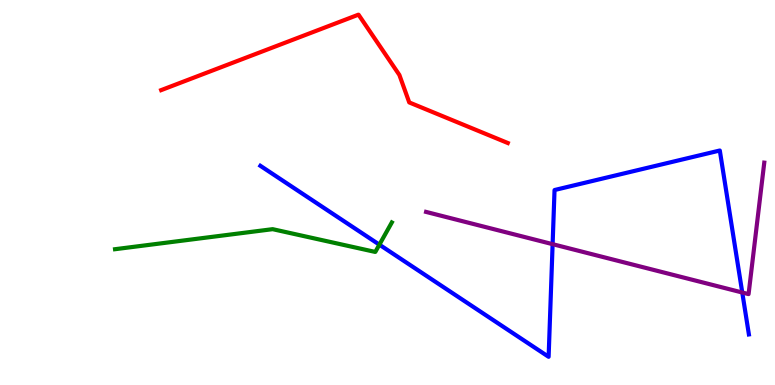[{'lines': ['blue', 'red'], 'intersections': []}, {'lines': ['green', 'red'], 'intersections': []}, {'lines': ['purple', 'red'], 'intersections': []}, {'lines': ['blue', 'green'], 'intersections': [{'x': 4.9, 'y': 3.65}]}, {'lines': ['blue', 'purple'], 'intersections': [{'x': 7.13, 'y': 3.66}, {'x': 9.58, 'y': 2.4}]}, {'lines': ['green', 'purple'], 'intersections': []}]